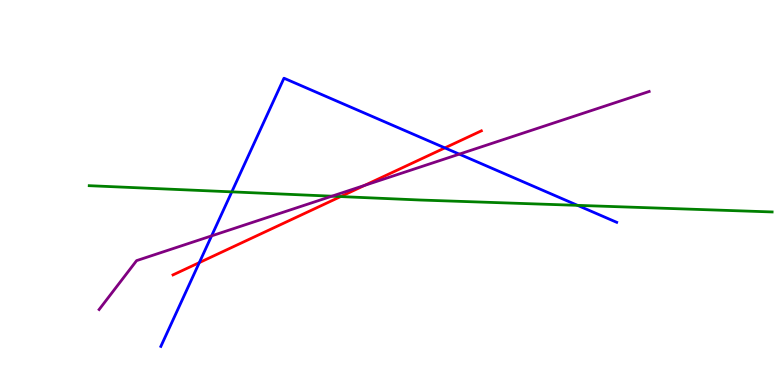[{'lines': ['blue', 'red'], 'intersections': [{'x': 2.57, 'y': 3.18}, {'x': 5.74, 'y': 6.16}]}, {'lines': ['green', 'red'], 'intersections': [{'x': 4.4, 'y': 4.89}]}, {'lines': ['purple', 'red'], 'intersections': [{'x': 4.7, 'y': 5.18}]}, {'lines': ['blue', 'green'], 'intersections': [{'x': 2.99, 'y': 5.02}, {'x': 7.45, 'y': 4.67}]}, {'lines': ['blue', 'purple'], 'intersections': [{'x': 2.73, 'y': 3.87}, {'x': 5.93, 'y': 6.0}]}, {'lines': ['green', 'purple'], 'intersections': [{'x': 4.28, 'y': 4.9}]}]